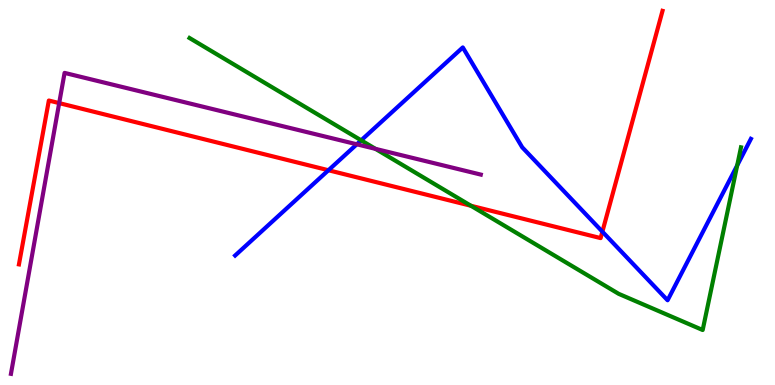[{'lines': ['blue', 'red'], 'intersections': [{'x': 4.24, 'y': 5.58}, {'x': 7.77, 'y': 3.98}]}, {'lines': ['green', 'red'], 'intersections': [{'x': 6.08, 'y': 4.66}]}, {'lines': ['purple', 'red'], 'intersections': [{'x': 0.764, 'y': 7.32}]}, {'lines': ['blue', 'green'], 'intersections': [{'x': 4.66, 'y': 6.36}, {'x': 9.51, 'y': 5.7}]}, {'lines': ['blue', 'purple'], 'intersections': [{'x': 4.6, 'y': 6.25}]}, {'lines': ['green', 'purple'], 'intersections': [{'x': 4.84, 'y': 6.13}]}]